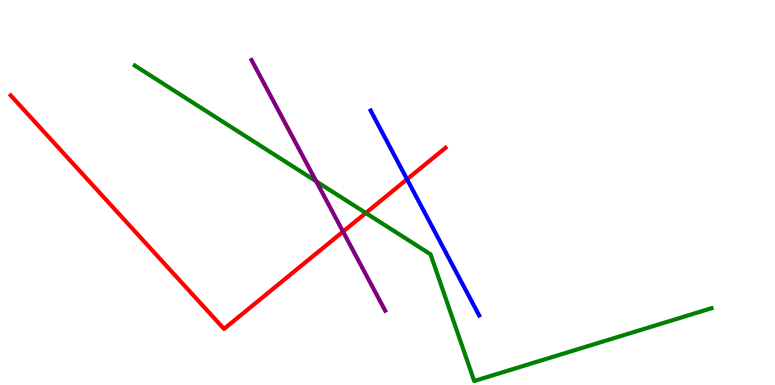[{'lines': ['blue', 'red'], 'intersections': [{'x': 5.25, 'y': 5.34}]}, {'lines': ['green', 'red'], 'intersections': [{'x': 4.72, 'y': 4.47}]}, {'lines': ['purple', 'red'], 'intersections': [{'x': 4.43, 'y': 3.98}]}, {'lines': ['blue', 'green'], 'intersections': []}, {'lines': ['blue', 'purple'], 'intersections': []}, {'lines': ['green', 'purple'], 'intersections': [{'x': 4.08, 'y': 5.29}]}]